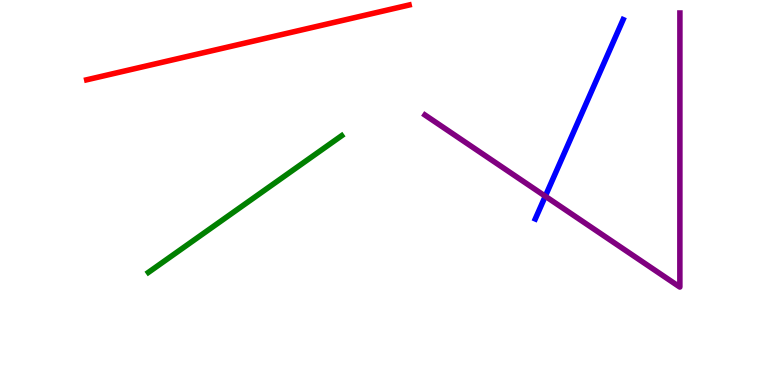[{'lines': ['blue', 'red'], 'intersections': []}, {'lines': ['green', 'red'], 'intersections': []}, {'lines': ['purple', 'red'], 'intersections': []}, {'lines': ['blue', 'green'], 'intersections': []}, {'lines': ['blue', 'purple'], 'intersections': [{'x': 7.04, 'y': 4.9}]}, {'lines': ['green', 'purple'], 'intersections': []}]